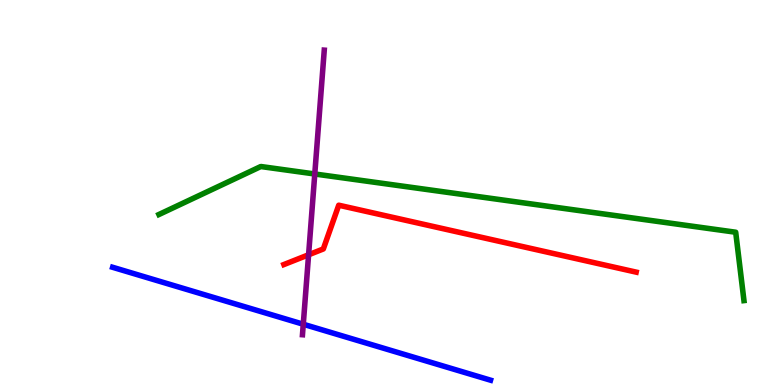[{'lines': ['blue', 'red'], 'intersections': []}, {'lines': ['green', 'red'], 'intersections': []}, {'lines': ['purple', 'red'], 'intersections': [{'x': 3.98, 'y': 3.38}]}, {'lines': ['blue', 'green'], 'intersections': []}, {'lines': ['blue', 'purple'], 'intersections': [{'x': 3.91, 'y': 1.58}]}, {'lines': ['green', 'purple'], 'intersections': [{'x': 4.06, 'y': 5.48}]}]